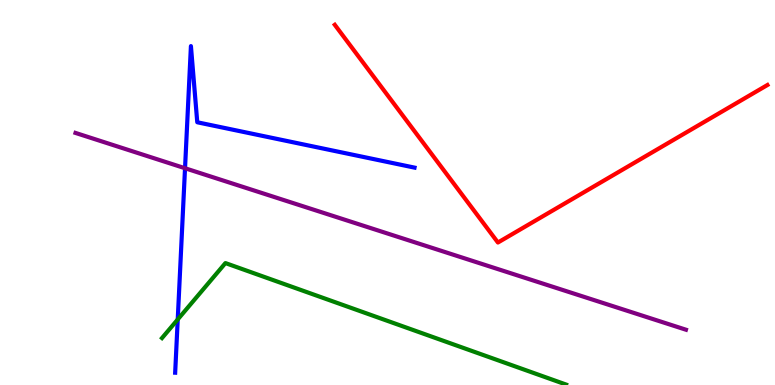[{'lines': ['blue', 'red'], 'intersections': []}, {'lines': ['green', 'red'], 'intersections': []}, {'lines': ['purple', 'red'], 'intersections': []}, {'lines': ['blue', 'green'], 'intersections': [{'x': 2.29, 'y': 1.7}]}, {'lines': ['blue', 'purple'], 'intersections': [{'x': 2.39, 'y': 5.63}]}, {'lines': ['green', 'purple'], 'intersections': []}]